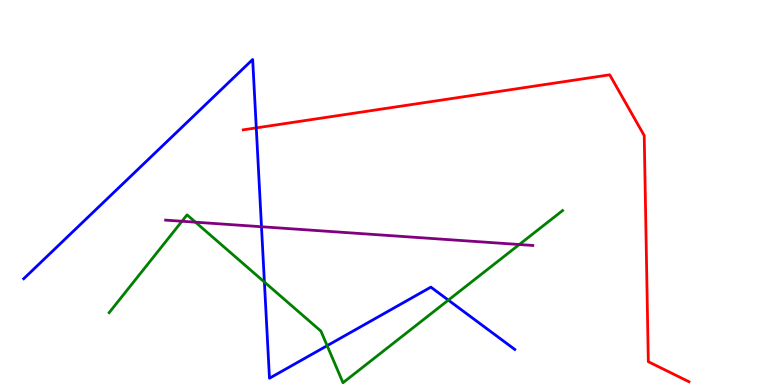[{'lines': ['blue', 'red'], 'intersections': [{'x': 3.31, 'y': 6.68}]}, {'lines': ['green', 'red'], 'intersections': []}, {'lines': ['purple', 'red'], 'intersections': []}, {'lines': ['blue', 'green'], 'intersections': [{'x': 3.41, 'y': 2.67}, {'x': 4.22, 'y': 1.02}, {'x': 5.79, 'y': 2.2}]}, {'lines': ['blue', 'purple'], 'intersections': [{'x': 3.37, 'y': 4.11}]}, {'lines': ['green', 'purple'], 'intersections': [{'x': 2.35, 'y': 4.25}, {'x': 2.52, 'y': 4.23}, {'x': 6.7, 'y': 3.65}]}]